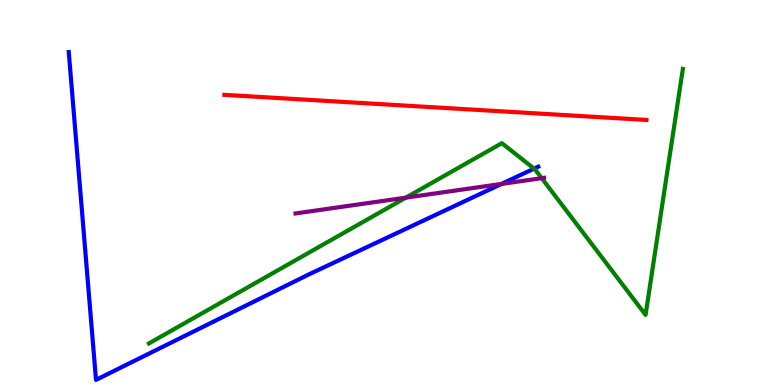[{'lines': ['blue', 'red'], 'intersections': []}, {'lines': ['green', 'red'], 'intersections': []}, {'lines': ['purple', 'red'], 'intersections': []}, {'lines': ['blue', 'green'], 'intersections': [{'x': 6.89, 'y': 5.62}]}, {'lines': ['blue', 'purple'], 'intersections': [{'x': 6.47, 'y': 5.22}]}, {'lines': ['green', 'purple'], 'intersections': [{'x': 5.24, 'y': 4.87}, {'x': 6.99, 'y': 5.37}]}]